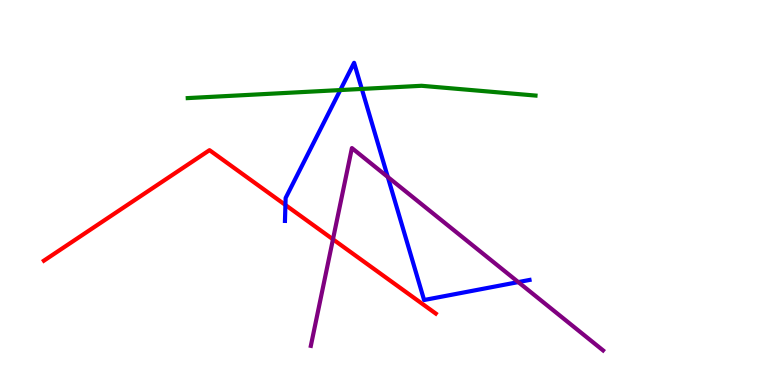[{'lines': ['blue', 'red'], 'intersections': [{'x': 3.68, 'y': 4.68}]}, {'lines': ['green', 'red'], 'intersections': []}, {'lines': ['purple', 'red'], 'intersections': [{'x': 4.3, 'y': 3.78}]}, {'lines': ['blue', 'green'], 'intersections': [{'x': 4.39, 'y': 7.66}, {'x': 4.67, 'y': 7.69}]}, {'lines': ['blue', 'purple'], 'intersections': [{'x': 5.0, 'y': 5.4}, {'x': 6.69, 'y': 2.67}]}, {'lines': ['green', 'purple'], 'intersections': []}]